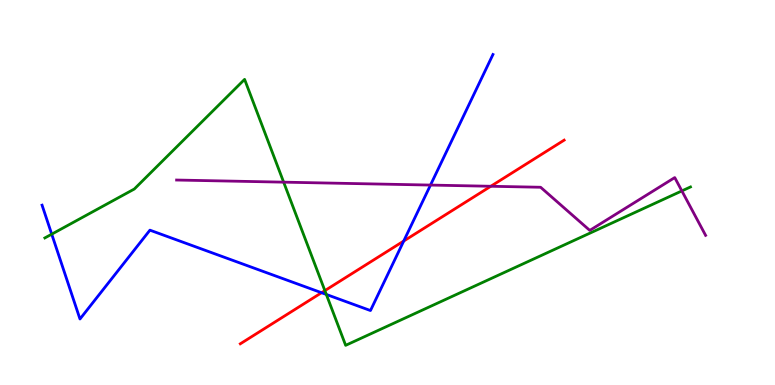[{'lines': ['blue', 'red'], 'intersections': [{'x': 4.15, 'y': 2.4}, {'x': 5.21, 'y': 3.74}]}, {'lines': ['green', 'red'], 'intersections': [{'x': 4.19, 'y': 2.45}]}, {'lines': ['purple', 'red'], 'intersections': [{'x': 6.33, 'y': 5.16}]}, {'lines': ['blue', 'green'], 'intersections': [{'x': 0.667, 'y': 3.92}, {'x': 4.21, 'y': 2.35}]}, {'lines': ['blue', 'purple'], 'intersections': [{'x': 5.55, 'y': 5.19}]}, {'lines': ['green', 'purple'], 'intersections': [{'x': 3.66, 'y': 5.27}, {'x': 8.8, 'y': 5.04}]}]